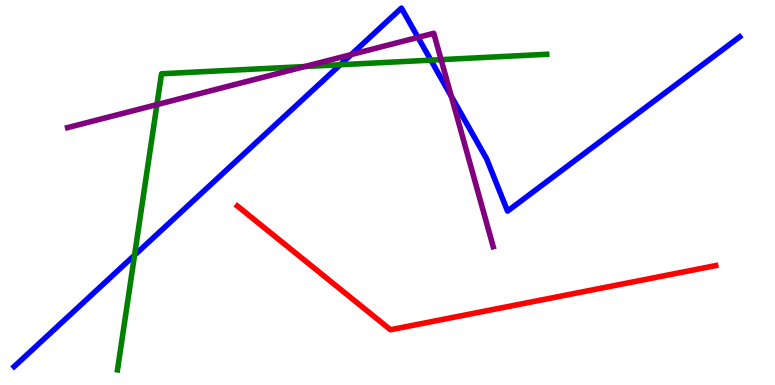[{'lines': ['blue', 'red'], 'intersections': []}, {'lines': ['green', 'red'], 'intersections': []}, {'lines': ['purple', 'red'], 'intersections': []}, {'lines': ['blue', 'green'], 'intersections': [{'x': 1.74, 'y': 3.37}, {'x': 4.39, 'y': 8.32}, {'x': 5.56, 'y': 8.44}]}, {'lines': ['blue', 'purple'], 'intersections': [{'x': 4.53, 'y': 8.58}, {'x': 5.39, 'y': 9.03}, {'x': 5.82, 'y': 7.5}]}, {'lines': ['green', 'purple'], 'intersections': [{'x': 2.03, 'y': 7.28}, {'x': 3.93, 'y': 8.27}, {'x': 5.69, 'y': 8.45}]}]